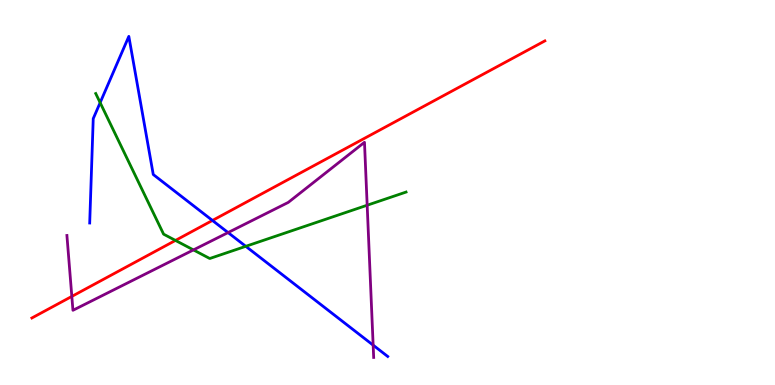[{'lines': ['blue', 'red'], 'intersections': [{'x': 2.74, 'y': 4.27}]}, {'lines': ['green', 'red'], 'intersections': [{'x': 2.26, 'y': 3.76}]}, {'lines': ['purple', 'red'], 'intersections': [{'x': 0.927, 'y': 2.3}]}, {'lines': ['blue', 'green'], 'intersections': [{'x': 1.29, 'y': 7.33}, {'x': 3.17, 'y': 3.6}]}, {'lines': ['blue', 'purple'], 'intersections': [{'x': 2.94, 'y': 3.96}, {'x': 4.81, 'y': 1.03}]}, {'lines': ['green', 'purple'], 'intersections': [{'x': 2.5, 'y': 3.51}, {'x': 4.74, 'y': 4.67}]}]